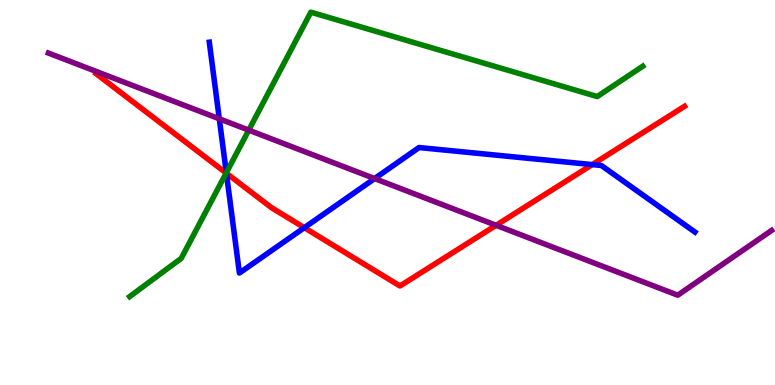[{'lines': ['blue', 'red'], 'intersections': [{'x': 2.92, 'y': 5.5}, {'x': 3.93, 'y': 4.09}, {'x': 7.64, 'y': 5.72}]}, {'lines': ['green', 'red'], 'intersections': [{'x': 2.92, 'y': 5.51}]}, {'lines': ['purple', 'red'], 'intersections': [{'x': 6.4, 'y': 4.15}]}, {'lines': ['blue', 'green'], 'intersections': [{'x': 2.92, 'y': 5.51}]}, {'lines': ['blue', 'purple'], 'intersections': [{'x': 2.83, 'y': 6.91}, {'x': 4.83, 'y': 5.36}]}, {'lines': ['green', 'purple'], 'intersections': [{'x': 3.21, 'y': 6.62}]}]